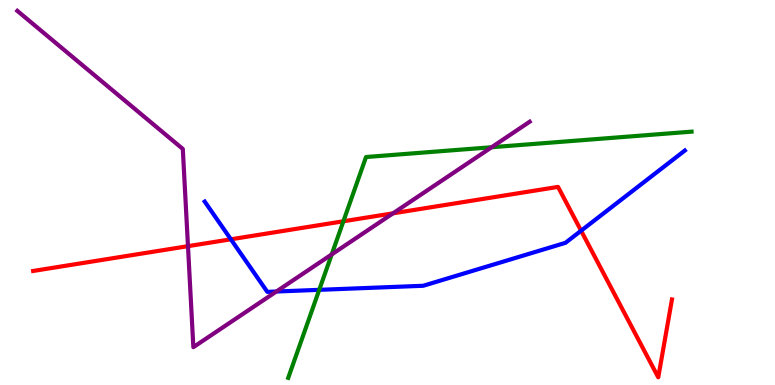[{'lines': ['blue', 'red'], 'intersections': [{'x': 2.98, 'y': 3.78}, {'x': 7.5, 'y': 4.01}]}, {'lines': ['green', 'red'], 'intersections': [{'x': 4.43, 'y': 4.25}]}, {'lines': ['purple', 'red'], 'intersections': [{'x': 2.43, 'y': 3.61}, {'x': 5.07, 'y': 4.46}]}, {'lines': ['blue', 'green'], 'intersections': [{'x': 4.12, 'y': 2.47}]}, {'lines': ['blue', 'purple'], 'intersections': [{'x': 3.57, 'y': 2.43}]}, {'lines': ['green', 'purple'], 'intersections': [{'x': 4.28, 'y': 3.39}, {'x': 6.34, 'y': 6.18}]}]